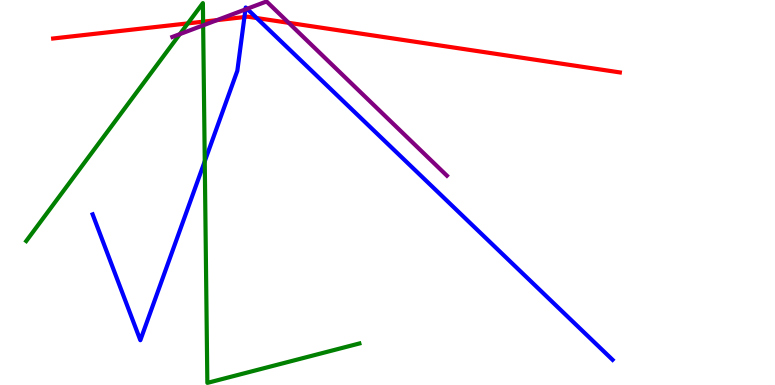[{'lines': ['blue', 'red'], 'intersections': [{'x': 3.15, 'y': 9.56}, {'x': 3.31, 'y': 9.53}]}, {'lines': ['green', 'red'], 'intersections': [{'x': 2.42, 'y': 9.39}, {'x': 2.62, 'y': 9.44}]}, {'lines': ['purple', 'red'], 'intersections': [{'x': 2.8, 'y': 9.48}, {'x': 3.72, 'y': 9.41}]}, {'lines': ['blue', 'green'], 'intersections': [{'x': 2.64, 'y': 5.81}]}, {'lines': ['blue', 'purple'], 'intersections': [{'x': 3.17, 'y': 9.76}, {'x': 3.19, 'y': 9.77}]}, {'lines': ['green', 'purple'], 'intersections': [{'x': 2.32, 'y': 9.11}, {'x': 2.62, 'y': 9.34}]}]